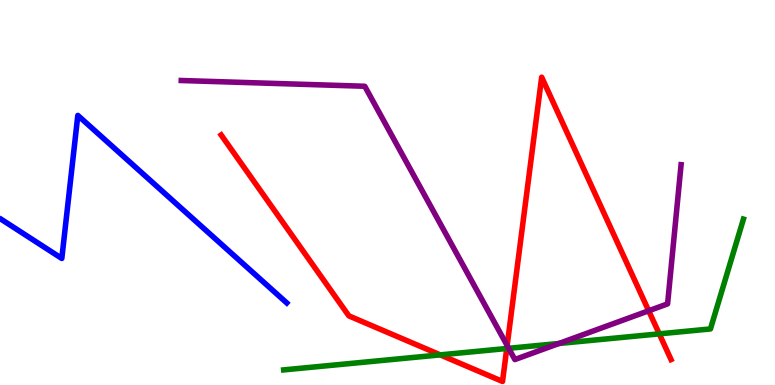[{'lines': ['blue', 'red'], 'intersections': []}, {'lines': ['green', 'red'], 'intersections': [{'x': 5.68, 'y': 0.783}, {'x': 6.54, 'y': 0.948}, {'x': 8.51, 'y': 1.33}]}, {'lines': ['purple', 'red'], 'intersections': [{'x': 6.54, 'y': 1.03}, {'x': 8.37, 'y': 1.93}]}, {'lines': ['blue', 'green'], 'intersections': []}, {'lines': ['blue', 'purple'], 'intersections': []}, {'lines': ['green', 'purple'], 'intersections': [{'x': 6.56, 'y': 0.953}, {'x': 7.21, 'y': 1.08}]}]